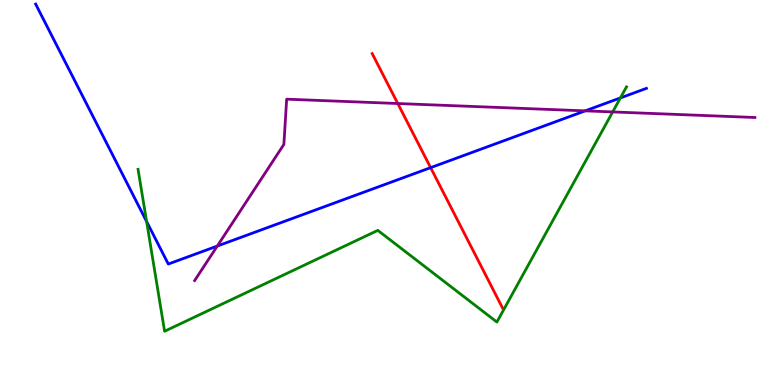[{'lines': ['blue', 'red'], 'intersections': [{'x': 5.56, 'y': 5.65}]}, {'lines': ['green', 'red'], 'intersections': []}, {'lines': ['purple', 'red'], 'intersections': [{'x': 5.13, 'y': 7.31}]}, {'lines': ['blue', 'green'], 'intersections': [{'x': 1.89, 'y': 4.25}, {'x': 8.01, 'y': 7.46}]}, {'lines': ['blue', 'purple'], 'intersections': [{'x': 2.8, 'y': 3.61}, {'x': 7.55, 'y': 7.12}]}, {'lines': ['green', 'purple'], 'intersections': [{'x': 7.91, 'y': 7.09}]}]